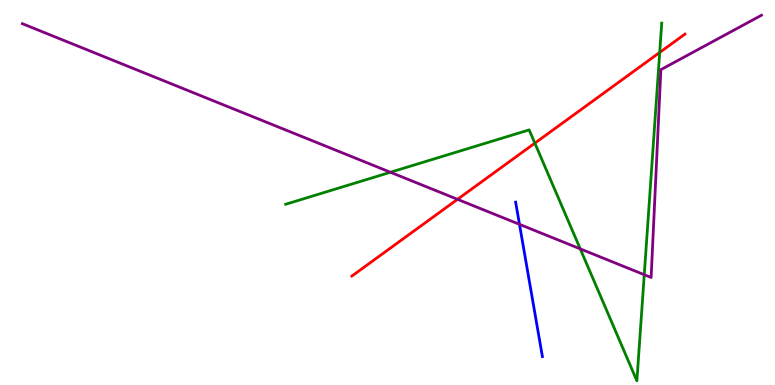[{'lines': ['blue', 'red'], 'intersections': []}, {'lines': ['green', 'red'], 'intersections': [{'x': 6.9, 'y': 6.28}, {'x': 8.51, 'y': 8.64}]}, {'lines': ['purple', 'red'], 'intersections': [{'x': 5.9, 'y': 4.82}]}, {'lines': ['blue', 'green'], 'intersections': []}, {'lines': ['blue', 'purple'], 'intersections': [{'x': 6.7, 'y': 4.17}]}, {'lines': ['green', 'purple'], 'intersections': [{'x': 5.04, 'y': 5.53}, {'x': 7.49, 'y': 3.54}, {'x': 8.31, 'y': 2.86}]}]